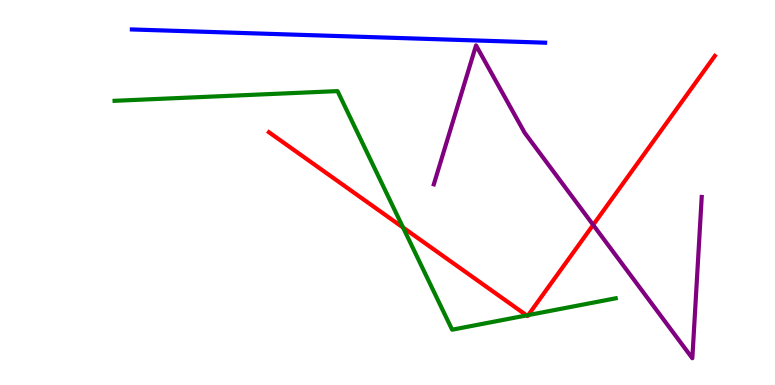[{'lines': ['blue', 'red'], 'intersections': []}, {'lines': ['green', 'red'], 'intersections': [{'x': 5.2, 'y': 4.09}, {'x': 6.8, 'y': 1.81}, {'x': 6.82, 'y': 1.82}]}, {'lines': ['purple', 'red'], 'intersections': [{'x': 7.65, 'y': 4.16}]}, {'lines': ['blue', 'green'], 'intersections': []}, {'lines': ['blue', 'purple'], 'intersections': []}, {'lines': ['green', 'purple'], 'intersections': []}]